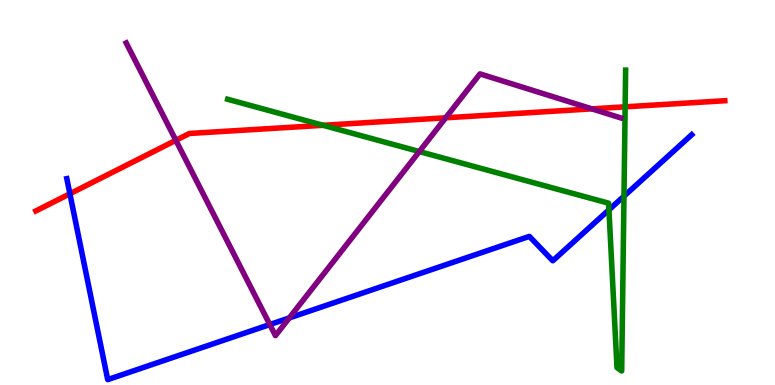[{'lines': ['blue', 'red'], 'intersections': [{'x': 0.902, 'y': 4.97}]}, {'lines': ['green', 'red'], 'intersections': [{'x': 4.17, 'y': 6.75}, {'x': 8.07, 'y': 7.23}]}, {'lines': ['purple', 'red'], 'intersections': [{'x': 2.27, 'y': 6.36}, {'x': 5.75, 'y': 6.94}, {'x': 7.64, 'y': 7.17}]}, {'lines': ['blue', 'green'], 'intersections': [{'x': 7.86, 'y': 4.55}, {'x': 8.05, 'y': 4.9}]}, {'lines': ['blue', 'purple'], 'intersections': [{'x': 3.48, 'y': 1.57}, {'x': 3.73, 'y': 1.74}]}, {'lines': ['green', 'purple'], 'intersections': [{'x': 5.41, 'y': 6.06}]}]